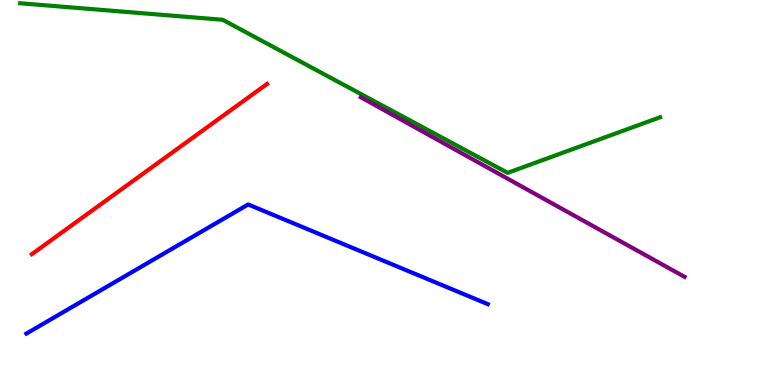[{'lines': ['blue', 'red'], 'intersections': []}, {'lines': ['green', 'red'], 'intersections': []}, {'lines': ['purple', 'red'], 'intersections': []}, {'lines': ['blue', 'green'], 'intersections': []}, {'lines': ['blue', 'purple'], 'intersections': []}, {'lines': ['green', 'purple'], 'intersections': []}]